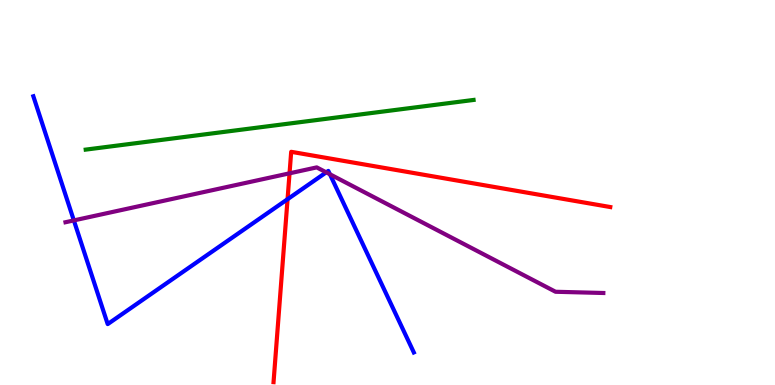[{'lines': ['blue', 'red'], 'intersections': [{'x': 3.71, 'y': 4.83}]}, {'lines': ['green', 'red'], 'intersections': []}, {'lines': ['purple', 'red'], 'intersections': [{'x': 3.74, 'y': 5.5}]}, {'lines': ['blue', 'green'], 'intersections': []}, {'lines': ['blue', 'purple'], 'intersections': [{'x': 0.953, 'y': 4.28}, {'x': 4.21, 'y': 5.52}, {'x': 4.26, 'y': 5.47}]}, {'lines': ['green', 'purple'], 'intersections': []}]